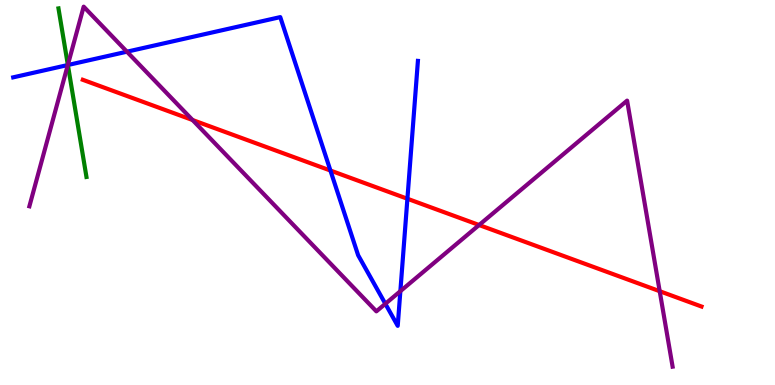[{'lines': ['blue', 'red'], 'intersections': [{'x': 4.26, 'y': 5.57}, {'x': 5.26, 'y': 4.84}]}, {'lines': ['green', 'red'], 'intersections': []}, {'lines': ['purple', 'red'], 'intersections': [{'x': 2.48, 'y': 6.88}, {'x': 6.18, 'y': 4.16}, {'x': 8.51, 'y': 2.44}]}, {'lines': ['blue', 'green'], 'intersections': [{'x': 0.876, 'y': 8.31}]}, {'lines': ['blue', 'purple'], 'intersections': [{'x': 0.875, 'y': 8.31}, {'x': 1.64, 'y': 8.66}, {'x': 4.97, 'y': 2.11}, {'x': 5.17, 'y': 2.44}]}, {'lines': ['green', 'purple'], 'intersections': [{'x': 0.875, 'y': 8.32}]}]